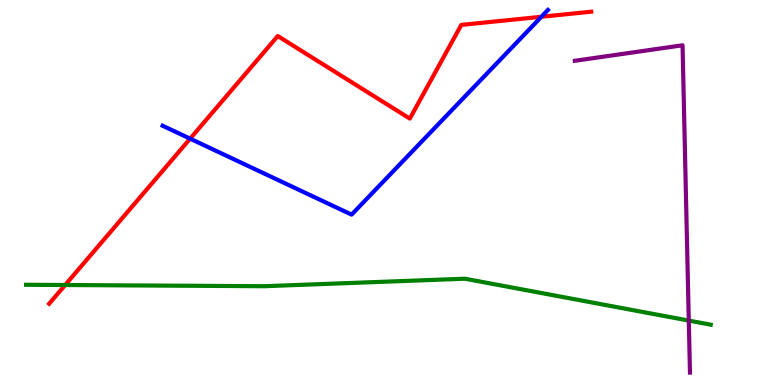[{'lines': ['blue', 'red'], 'intersections': [{'x': 2.45, 'y': 6.4}, {'x': 6.99, 'y': 9.56}]}, {'lines': ['green', 'red'], 'intersections': [{'x': 0.841, 'y': 2.6}]}, {'lines': ['purple', 'red'], 'intersections': []}, {'lines': ['blue', 'green'], 'intersections': []}, {'lines': ['blue', 'purple'], 'intersections': []}, {'lines': ['green', 'purple'], 'intersections': [{'x': 8.89, 'y': 1.67}]}]